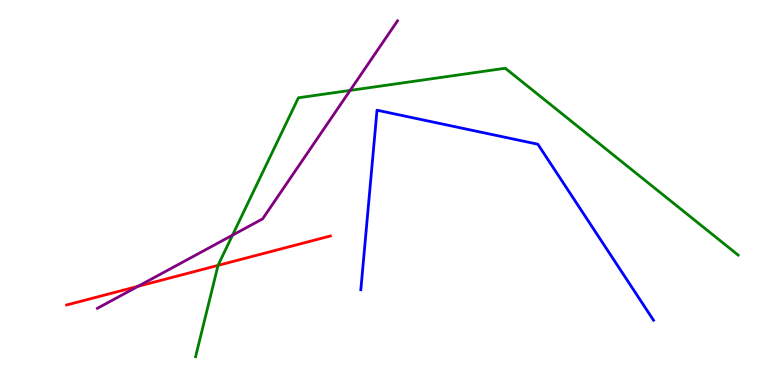[{'lines': ['blue', 'red'], 'intersections': []}, {'lines': ['green', 'red'], 'intersections': [{'x': 2.81, 'y': 3.11}]}, {'lines': ['purple', 'red'], 'intersections': [{'x': 1.78, 'y': 2.56}]}, {'lines': ['blue', 'green'], 'intersections': []}, {'lines': ['blue', 'purple'], 'intersections': []}, {'lines': ['green', 'purple'], 'intersections': [{'x': 3.0, 'y': 3.89}, {'x': 4.52, 'y': 7.65}]}]